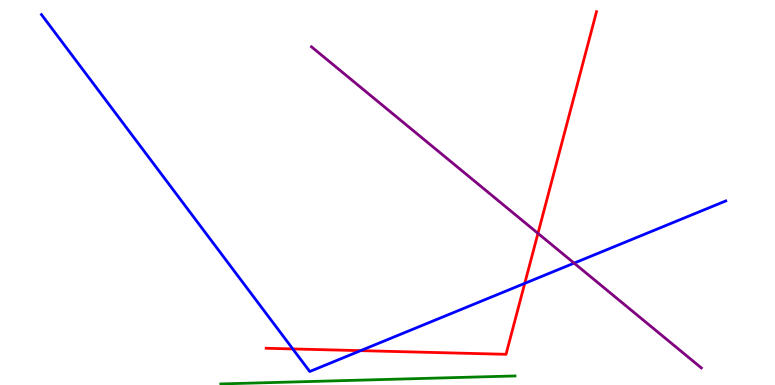[{'lines': ['blue', 'red'], 'intersections': [{'x': 3.78, 'y': 0.937}, {'x': 4.65, 'y': 0.892}, {'x': 6.77, 'y': 2.64}]}, {'lines': ['green', 'red'], 'intersections': []}, {'lines': ['purple', 'red'], 'intersections': [{'x': 6.94, 'y': 3.94}]}, {'lines': ['blue', 'green'], 'intersections': []}, {'lines': ['blue', 'purple'], 'intersections': [{'x': 7.41, 'y': 3.17}]}, {'lines': ['green', 'purple'], 'intersections': []}]